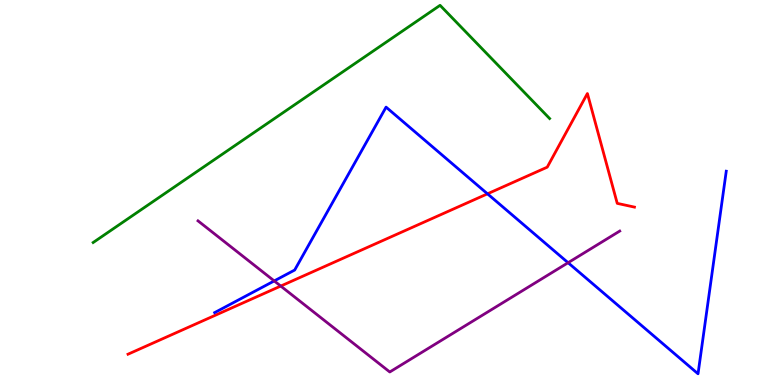[{'lines': ['blue', 'red'], 'intersections': [{'x': 6.29, 'y': 4.97}]}, {'lines': ['green', 'red'], 'intersections': []}, {'lines': ['purple', 'red'], 'intersections': [{'x': 3.62, 'y': 2.57}]}, {'lines': ['blue', 'green'], 'intersections': []}, {'lines': ['blue', 'purple'], 'intersections': [{'x': 3.54, 'y': 2.7}, {'x': 7.33, 'y': 3.18}]}, {'lines': ['green', 'purple'], 'intersections': []}]